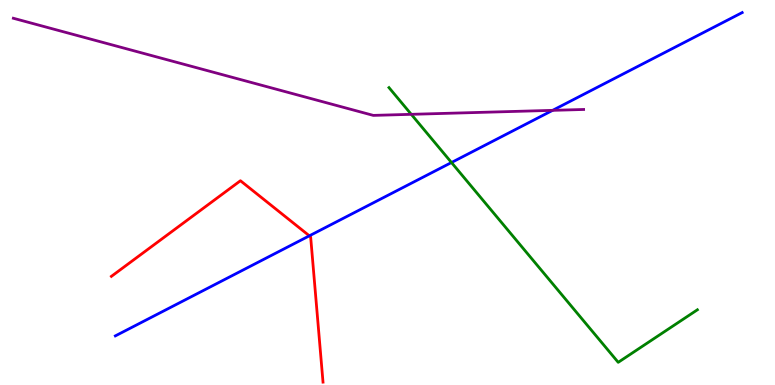[{'lines': ['blue', 'red'], 'intersections': [{'x': 3.99, 'y': 3.87}]}, {'lines': ['green', 'red'], 'intersections': []}, {'lines': ['purple', 'red'], 'intersections': []}, {'lines': ['blue', 'green'], 'intersections': [{'x': 5.83, 'y': 5.78}]}, {'lines': ['blue', 'purple'], 'intersections': [{'x': 7.13, 'y': 7.13}]}, {'lines': ['green', 'purple'], 'intersections': [{'x': 5.31, 'y': 7.03}]}]